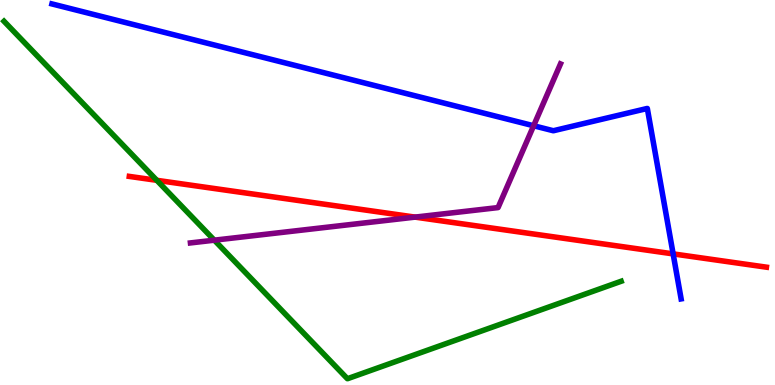[{'lines': ['blue', 'red'], 'intersections': [{'x': 8.69, 'y': 3.41}]}, {'lines': ['green', 'red'], 'intersections': [{'x': 2.02, 'y': 5.32}]}, {'lines': ['purple', 'red'], 'intersections': [{'x': 5.36, 'y': 4.36}]}, {'lines': ['blue', 'green'], 'intersections': []}, {'lines': ['blue', 'purple'], 'intersections': [{'x': 6.89, 'y': 6.73}]}, {'lines': ['green', 'purple'], 'intersections': [{'x': 2.77, 'y': 3.76}]}]